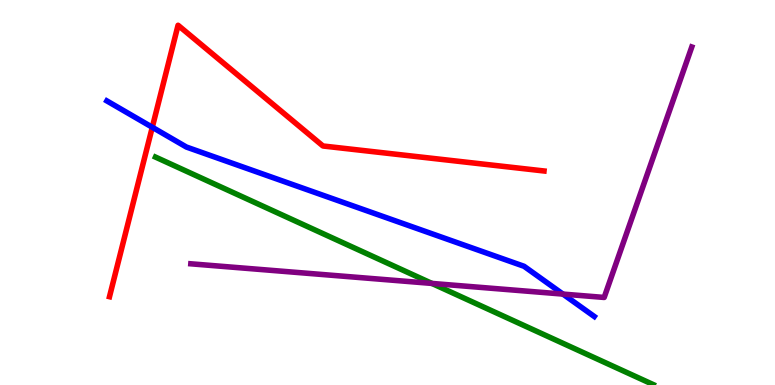[{'lines': ['blue', 'red'], 'intersections': [{'x': 1.97, 'y': 6.69}]}, {'lines': ['green', 'red'], 'intersections': []}, {'lines': ['purple', 'red'], 'intersections': []}, {'lines': ['blue', 'green'], 'intersections': []}, {'lines': ['blue', 'purple'], 'intersections': [{'x': 7.26, 'y': 2.36}]}, {'lines': ['green', 'purple'], 'intersections': [{'x': 5.57, 'y': 2.64}]}]